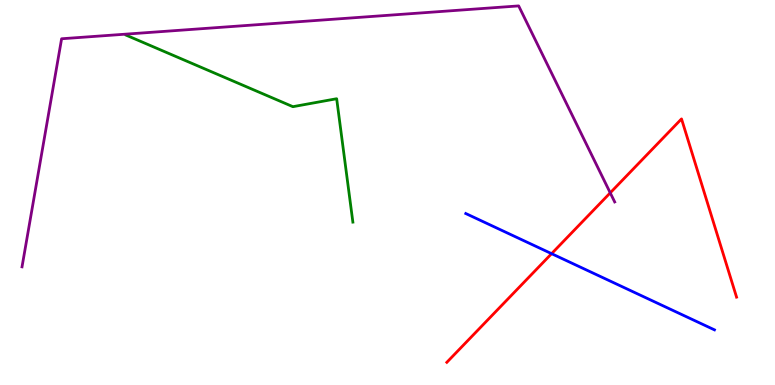[{'lines': ['blue', 'red'], 'intersections': [{'x': 7.12, 'y': 3.41}]}, {'lines': ['green', 'red'], 'intersections': []}, {'lines': ['purple', 'red'], 'intersections': [{'x': 7.87, 'y': 4.99}]}, {'lines': ['blue', 'green'], 'intersections': []}, {'lines': ['blue', 'purple'], 'intersections': []}, {'lines': ['green', 'purple'], 'intersections': []}]